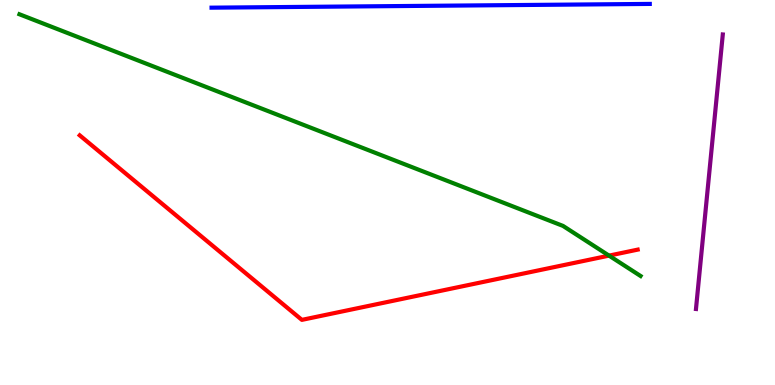[{'lines': ['blue', 'red'], 'intersections': []}, {'lines': ['green', 'red'], 'intersections': [{'x': 7.86, 'y': 3.36}]}, {'lines': ['purple', 'red'], 'intersections': []}, {'lines': ['blue', 'green'], 'intersections': []}, {'lines': ['blue', 'purple'], 'intersections': []}, {'lines': ['green', 'purple'], 'intersections': []}]